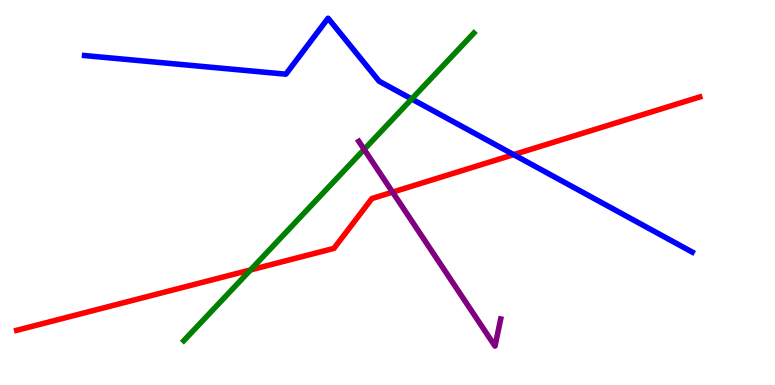[{'lines': ['blue', 'red'], 'intersections': [{'x': 6.63, 'y': 5.98}]}, {'lines': ['green', 'red'], 'intersections': [{'x': 3.23, 'y': 2.99}]}, {'lines': ['purple', 'red'], 'intersections': [{'x': 5.07, 'y': 5.01}]}, {'lines': ['blue', 'green'], 'intersections': [{'x': 5.31, 'y': 7.43}]}, {'lines': ['blue', 'purple'], 'intersections': []}, {'lines': ['green', 'purple'], 'intersections': [{'x': 4.7, 'y': 6.12}]}]